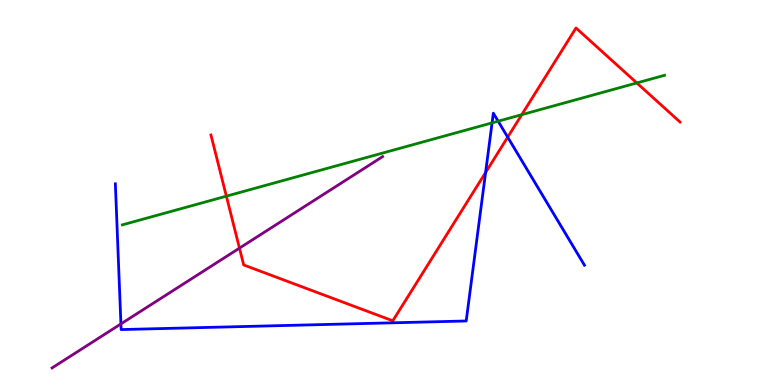[{'lines': ['blue', 'red'], 'intersections': [{'x': 6.27, 'y': 5.52}, {'x': 6.55, 'y': 6.44}]}, {'lines': ['green', 'red'], 'intersections': [{'x': 2.92, 'y': 4.9}, {'x': 6.73, 'y': 7.02}, {'x': 8.22, 'y': 7.85}]}, {'lines': ['purple', 'red'], 'intersections': [{'x': 3.09, 'y': 3.56}]}, {'lines': ['blue', 'green'], 'intersections': [{'x': 6.35, 'y': 6.81}, {'x': 6.43, 'y': 6.85}]}, {'lines': ['blue', 'purple'], 'intersections': [{'x': 1.56, 'y': 1.59}]}, {'lines': ['green', 'purple'], 'intersections': []}]